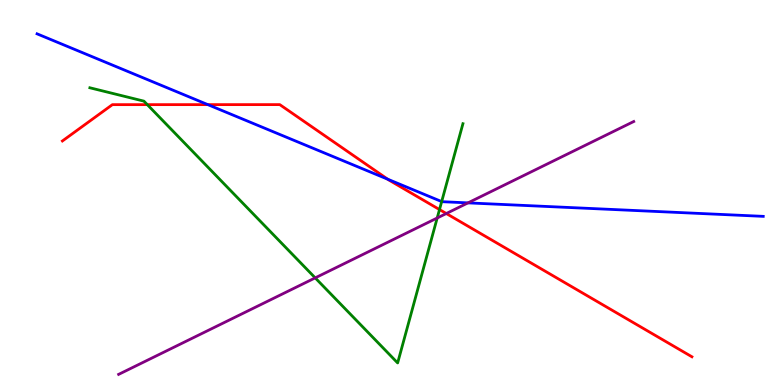[{'lines': ['blue', 'red'], 'intersections': [{'x': 2.68, 'y': 7.28}, {'x': 5.0, 'y': 5.35}]}, {'lines': ['green', 'red'], 'intersections': [{'x': 1.9, 'y': 7.28}, {'x': 5.67, 'y': 4.56}]}, {'lines': ['purple', 'red'], 'intersections': [{'x': 5.76, 'y': 4.45}]}, {'lines': ['blue', 'green'], 'intersections': [{'x': 5.7, 'y': 4.76}]}, {'lines': ['blue', 'purple'], 'intersections': [{'x': 6.04, 'y': 4.73}]}, {'lines': ['green', 'purple'], 'intersections': [{'x': 4.07, 'y': 2.78}, {'x': 5.64, 'y': 4.34}]}]